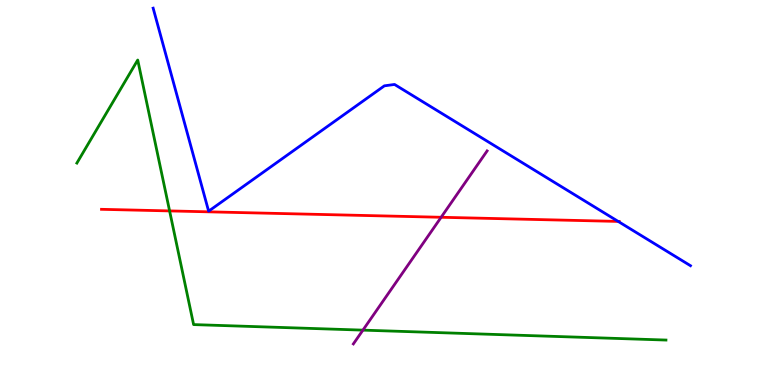[{'lines': ['blue', 'red'], 'intersections': [{'x': 7.98, 'y': 4.25}]}, {'lines': ['green', 'red'], 'intersections': [{'x': 2.19, 'y': 4.52}]}, {'lines': ['purple', 'red'], 'intersections': [{'x': 5.69, 'y': 4.36}]}, {'lines': ['blue', 'green'], 'intersections': []}, {'lines': ['blue', 'purple'], 'intersections': []}, {'lines': ['green', 'purple'], 'intersections': [{'x': 4.68, 'y': 1.43}]}]